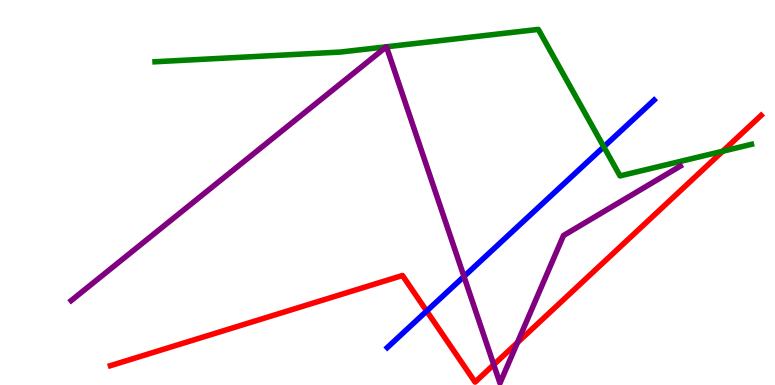[{'lines': ['blue', 'red'], 'intersections': [{'x': 5.51, 'y': 1.92}]}, {'lines': ['green', 'red'], 'intersections': [{'x': 9.33, 'y': 6.07}]}, {'lines': ['purple', 'red'], 'intersections': [{'x': 6.37, 'y': 0.527}, {'x': 6.68, 'y': 1.1}]}, {'lines': ['blue', 'green'], 'intersections': [{'x': 7.79, 'y': 6.19}]}, {'lines': ['blue', 'purple'], 'intersections': [{'x': 5.99, 'y': 2.82}]}, {'lines': ['green', 'purple'], 'intersections': [{'x': 4.99, 'y': 8.78}, {'x': 4.99, 'y': 8.78}]}]